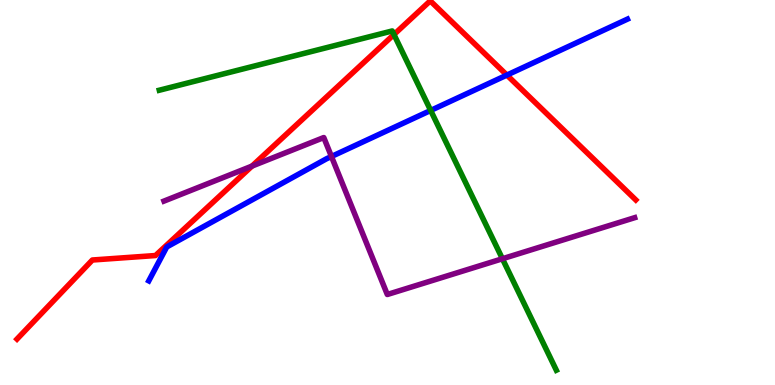[{'lines': ['blue', 'red'], 'intersections': [{'x': 6.54, 'y': 8.05}]}, {'lines': ['green', 'red'], 'intersections': [{'x': 5.08, 'y': 9.1}]}, {'lines': ['purple', 'red'], 'intersections': [{'x': 3.25, 'y': 5.69}]}, {'lines': ['blue', 'green'], 'intersections': [{'x': 5.56, 'y': 7.13}]}, {'lines': ['blue', 'purple'], 'intersections': [{'x': 4.28, 'y': 5.94}]}, {'lines': ['green', 'purple'], 'intersections': [{'x': 6.48, 'y': 3.28}]}]